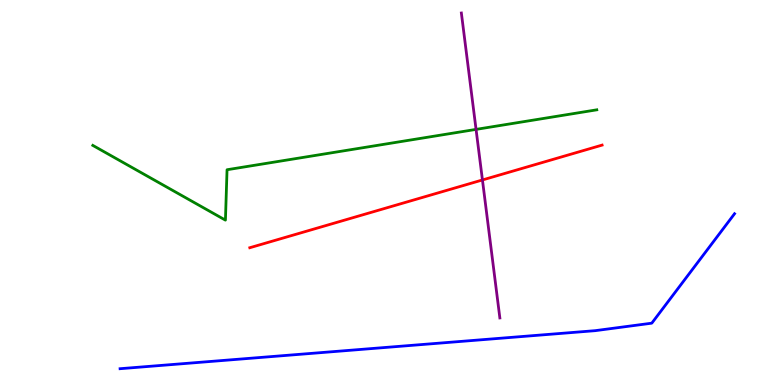[{'lines': ['blue', 'red'], 'intersections': []}, {'lines': ['green', 'red'], 'intersections': []}, {'lines': ['purple', 'red'], 'intersections': [{'x': 6.23, 'y': 5.33}]}, {'lines': ['blue', 'green'], 'intersections': []}, {'lines': ['blue', 'purple'], 'intersections': []}, {'lines': ['green', 'purple'], 'intersections': [{'x': 6.14, 'y': 6.64}]}]